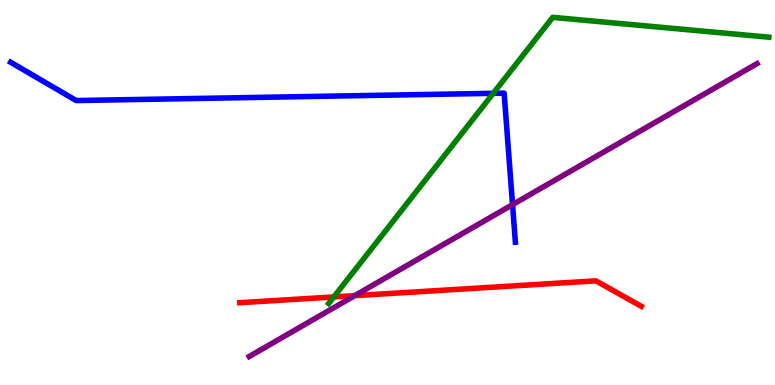[{'lines': ['blue', 'red'], 'intersections': []}, {'lines': ['green', 'red'], 'intersections': [{'x': 4.31, 'y': 2.29}]}, {'lines': ['purple', 'red'], 'intersections': [{'x': 4.58, 'y': 2.32}]}, {'lines': ['blue', 'green'], 'intersections': [{'x': 6.36, 'y': 7.58}]}, {'lines': ['blue', 'purple'], 'intersections': [{'x': 6.61, 'y': 4.68}]}, {'lines': ['green', 'purple'], 'intersections': []}]